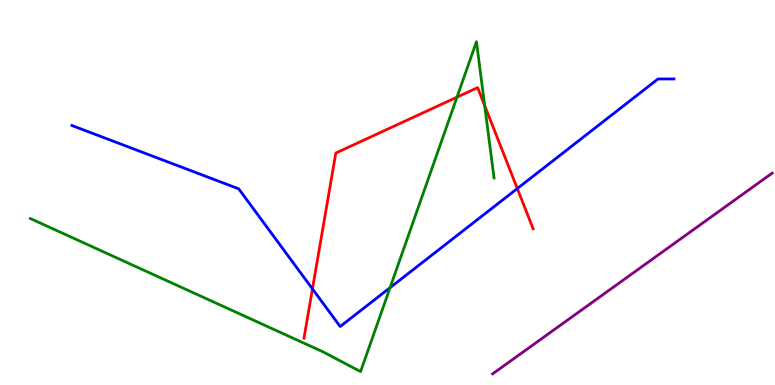[{'lines': ['blue', 'red'], 'intersections': [{'x': 4.03, 'y': 2.5}, {'x': 6.68, 'y': 5.1}]}, {'lines': ['green', 'red'], 'intersections': [{'x': 5.9, 'y': 7.48}, {'x': 6.25, 'y': 7.26}]}, {'lines': ['purple', 'red'], 'intersections': []}, {'lines': ['blue', 'green'], 'intersections': [{'x': 5.03, 'y': 2.53}]}, {'lines': ['blue', 'purple'], 'intersections': []}, {'lines': ['green', 'purple'], 'intersections': []}]